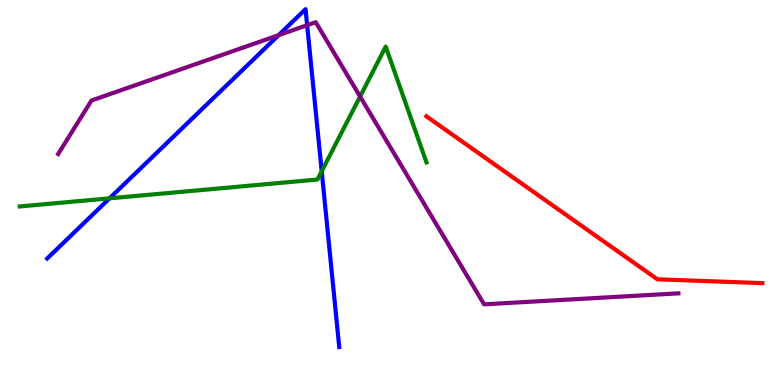[{'lines': ['blue', 'red'], 'intersections': []}, {'lines': ['green', 'red'], 'intersections': []}, {'lines': ['purple', 'red'], 'intersections': []}, {'lines': ['blue', 'green'], 'intersections': [{'x': 1.41, 'y': 4.85}, {'x': 4.15, 'y': 5.55}]}, {'lines': ['blue', 'purple'], 'intersections': [{'x': 3.6, 'y': 9.09}, {'x': 3.96, 'y': 9.35}]}, {'lines': ['green', 'purple'], 'intersections': [{'x': 4.65, 'y': 7.49}]}]